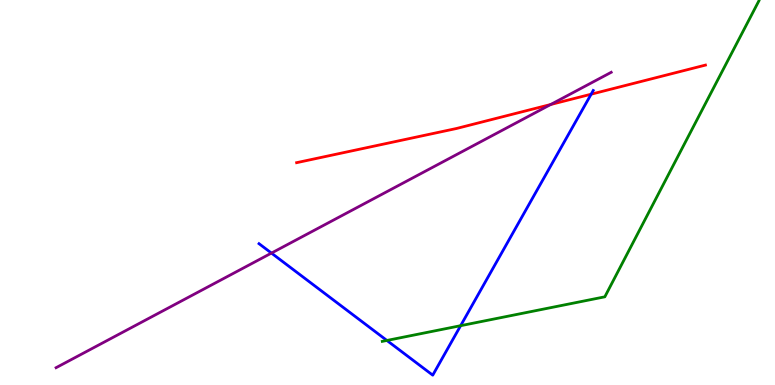[{'lines': ['blue', 'red'], 'intersections': [{'x': 7.63, 'y': 7.55}]}, {'lines': ['green', 'red'], 'intersections': []}, {'lines': ['purple', 'red'], 'intersections': [{'x': 7.11, 'y': 7.29}]}, {'lines': ['blue', 'green'], 'intersections': [{'x': 4.99, 'y': 1.16}, {'x': 5.94, 'y': 1.54}]}, {'lines': ['blue', 'purple'], 'intersections': [{'x': 3.5, 'y': 3.43}]}, {'lines': ['green', 'purple'], 'intersections': []}]